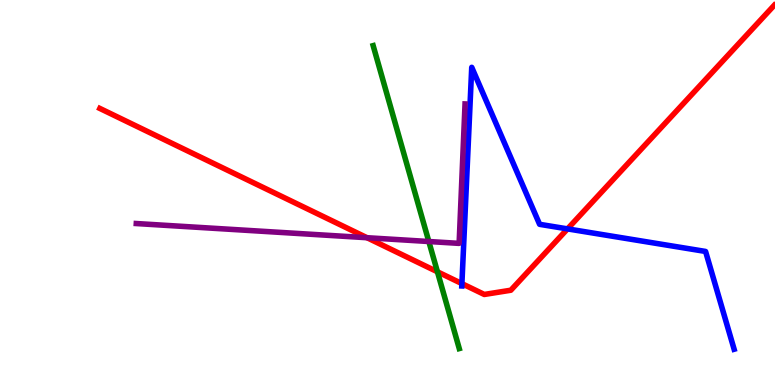[{'lines': ['blue', 'red'], 'intersections': [{'x': 5.96, 'y': 2.63}, {'x': 7.32, 'y': 4.05}]}, {'lines': ['green', 'red'], 'intersections': [{'x': 5.64, 'y': 2.94}]}, {'lines': ['purple', 'red'], 'intersections': [{'x': 4.74, 'y': 3.83}]}, {'lines': ['blue', 'green'], 'intersections': []}, {'lines': ['blue', 'purple'], 'intersections': []}, {'lines': ['green', 'purple'], 'intersections': [{'x': 5.53, 'y': 3.73}]}]